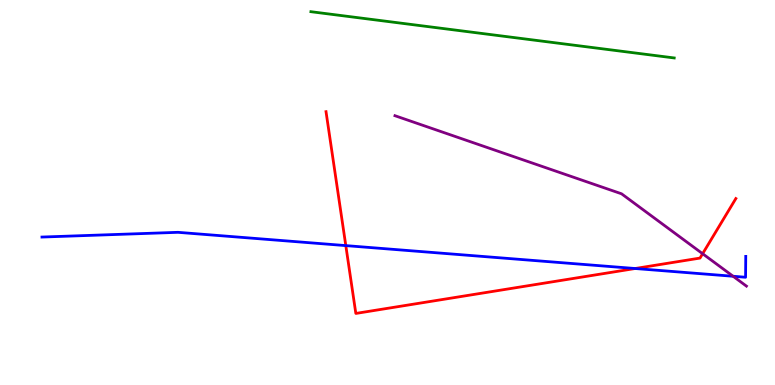[{'lines': ['blue', 'red'], 'intersections': [{'x': 4.46, 'y': 3.62}, {'x': 8.2, 'y': 3.03}]}, {'lines': ['green', 'red'], 'intersections': []}, {'lines': ['purple', 'red'], 'intersections': [{'x': 9.07, 'y': 3.41}]}, {'lines': ['blue', 'green'], 'intersections': []}, {'lines': ['blue', 'purple'], 'intersections': [{'x': 9.46, 'y': 2.82}]}, {'lines': ['green', 'purple'], 'intersections': []}]